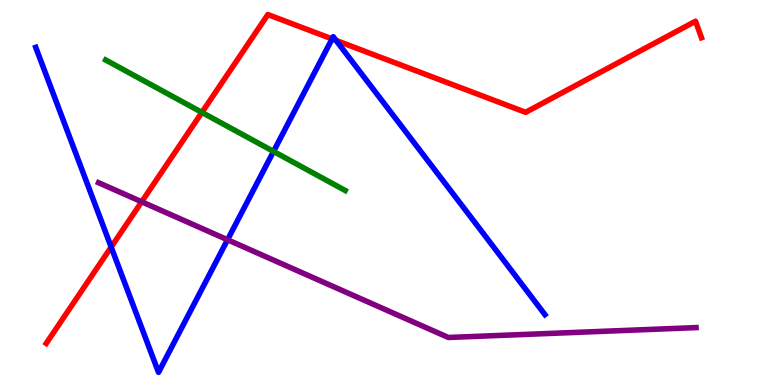[{'lines': ['blue', 'red'], 'intersections': [{'x': 1.43, 'y': 3.58}, {'x': 4.29, 'y': 8.99}, {'x': 4.34, 'y': 8.95}]}, {'lines': ['green', 'red'], 'intersections': [{'x': 2.61, 'y': 7.08}]}, {'lines': ['purple', 'red'], 'intersections': [{'x': 1.83, 'y': 4.76}]}, {'lines': ['blue', 'green'], 'intersections': [{'x': 3.53, 'y': 6.07}]}, {'lines': ['blue', 'purple'], 'intersections': [{'x': 2.94, 'y': 3.77}]}, {'lines': ['green', 'purple'], 'intersections': []}]